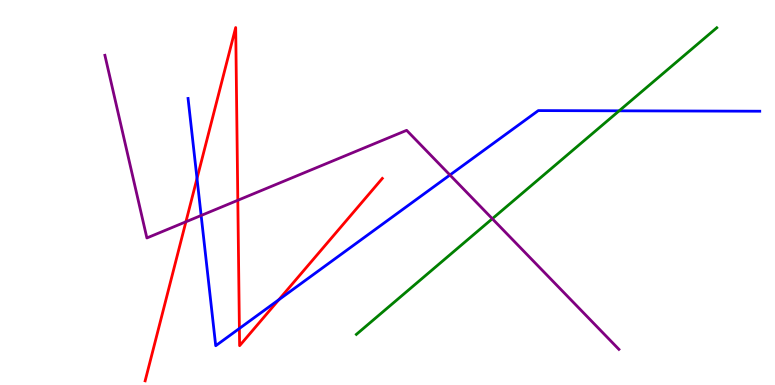[{'lines': ['blue', 'red'], 'intersections': [{'x': 2.54, 'y': 5.36}, {'x': 3.09, 'y': 1.47}, {'x': 3.6, 'y': 2.21}]}, {'lines': ['green', 'red'], 'intersections': []}, {'lines': ['purple', 'red'], 'intersections': [{'x': 2.4, 'y': 4.24}, {'x': 3.07, 'y': 4.8}]}, {'lines': ['blue', 'green'], 'intersections': [{'x': 7.99, 'y': 7.12}]}, {'lines': ['blue', 'purple'], 'intersections': [{'x': 2.6, 'y': 4.4}, {'x': 5.81, 'y': 5.45}]}, {'lines': ['green', 'purple'], 'intersections': [{'x': 6.35, 'y': 4.32}]}]